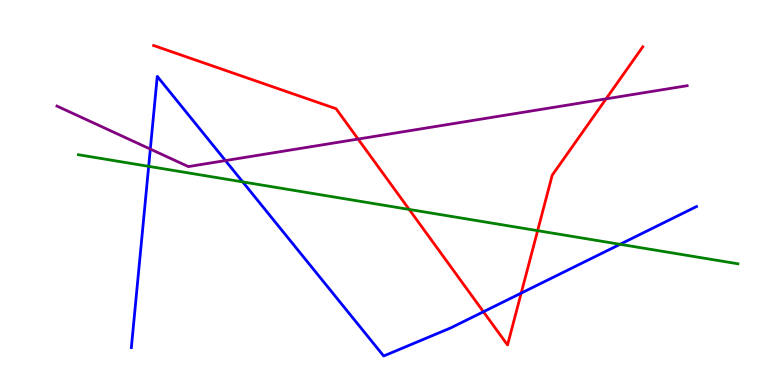[{'lines': ['blue', 'red'], 'intersections': [{'x': 6.24, 'y': 1.9}, {'x': 6.73, 'y': 2.39}]}, {'lines': ['green', 'red'], 'intersections': [{'x': 5.28, 'y': 4.56}, {'x': 6.94, 'y': 4.01}]}, {'lines': ['purple', 'red'], 'intersections': [{'x': 4.62, 'y': 6.39}, {'x': 7.82, 'y': 7.43}]}, {'lines': ['blue', 'green'], 'intersections': [{'x': 1.92, 'y': 5.68}, {'x': 3.13, 'y': 5.28}, {'x': 8.0, 'y': 3.65}]}, {'lines': ['blue', 'purple'], 'intersections': [{'x': 1.94, 'y': 6.13}, {'x': 2.91, 'y': 5.83}]}, {'lines': ['green', 'purple'], 'intersections': []}]